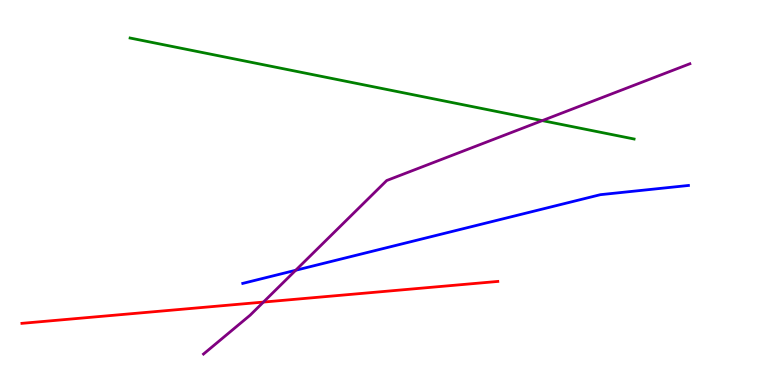[{'lines': ['blue', 'red'], 'intersections': []}, {'lines': ['green', 'red'], 'intersections': []}, {'lines': ['purple', 'red'], 'intersections': [{'x': 3.4, 'y': 2.15}]}, {'lines': ['blue', 'green'], 'intersections': []}, {'lines': ['blue', 'purple'], 'intersections': [{'x': 3.82, 'y': 2.98}]}, {'lines': ['green', 'purple'], 'intersections': [{'x': 7.0, 'y': 6.87}]}]